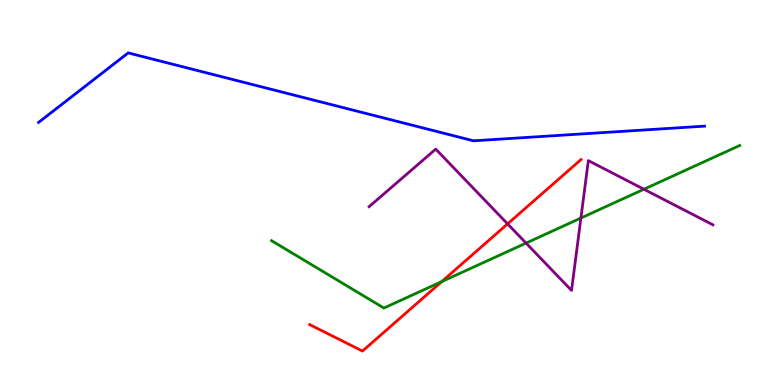[{'lines': ['blue', 'red'], 'intersections': []}, {'lines': ['green', 'red'], 'intersections': [{'x': 5.7, 'y': 2.69}]}, {'lines': ['purple', 'red'], 'intersections': [{'x': 6.55, 'y': 4.18}]}, {'lines': ['blue', 'green'], 'intersections': []}, {'lines': ['blue', 'purple'], 'intersections': []}, {'lines': ['green', 'purple'], 'intersections': [{'x': 6.79, 'y': 3.69}, {'x': 7.5, 'y': 4.34}, {'x': 8.31, 'y': 5.08}]}]